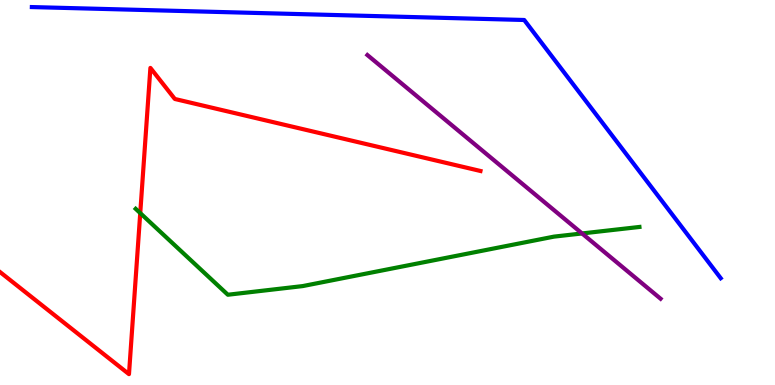[{'lines': ['blue', 'red'], 'intersections': []}, {'lines': ['green', 'red'], 'intersections': [{'x': 1.81, 'y': 4.46}]}, {'lines': ['purple', 'red'], 'intersections': []}, {'lines': ['blue', 'green'], 'intersections': []}, {'lines': ['blue', 'purple'], 'intersections': []}, {'lines': ['green', 'purple'], 'intersections': [{'x': 7.51, 'y': 3.94}]}]